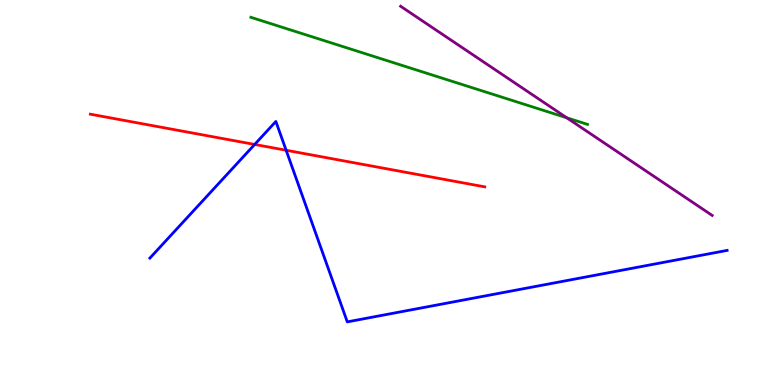[{'lines': ['blue', 'red'], 'intersections': [{'x': 3.29, 'y': 6.25}, {'x': 3.69, 'y': 6.1}]}, {'lines': ['green', 'red'], 'intersections': []}, {'lines': ['purple', 'red'], 'intersections': []}, {'lines': ['blue', 'green'], 'intersections': []}, {'lines': ['blue', 'purple'], 'intersections': []}, {'lines': ['green', 'purple'], 'intersections': [{'x': 7.31, 'y': 6.94}]}]